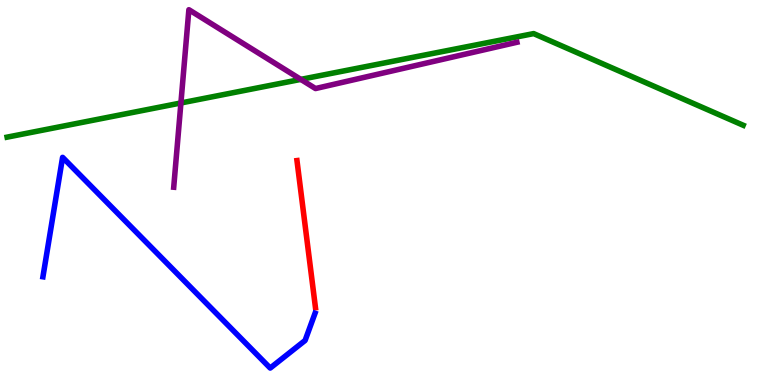[{'lines': ['blue', 'red'], 'intersections': []}, {'lines': ['green', 'red'], 'intersections': []}, {'lines': ['purple', 'red'], 'intersections': []}, {'lines': ['blue', 'green'], 'intersections': []}, {'lines': ['blue', 'purple'], 'intersections': []}, {'lines': ['green', 'purple'], 'intersections': [{'x': 2.33, 'y': 7.33}, {'x': 3.88, 'y': 7.94}]}]